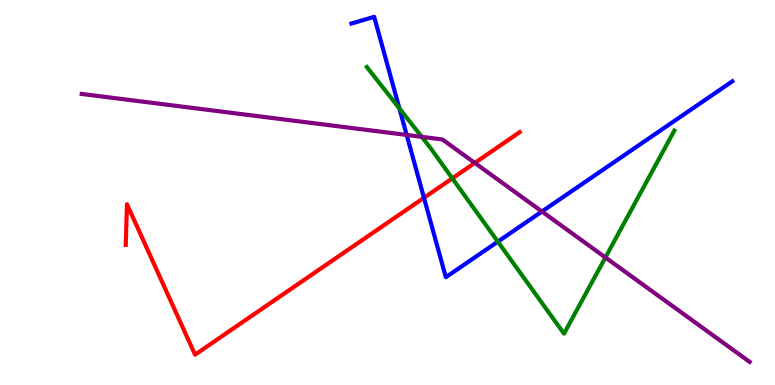[{'lines': ['blue', 'red'], 'intersections': [{'x': 5.47, 'y': 4.86}]}, {'lines': ['green', 'red'], 'intersections': [{'x': 5.84, 'y': 5.37}]}, {'lines': ['purple', 'red'], 'intersections': [{'x': 6.13, 'y': 5.77}]}, {'lines': ['blue', 'green'], 'intersections': [{'x': 5.15, 'y': 7.18}, {'x': 6.42, 'y': 3.72}]}, {'lines': ['blue', 'purple'], 'intersections': [{'x': 5.25, 'y': 6.49}, {'x': 6.99, 'y': 4.51}]}, {'lines': ['green', 'purple'], 'intersections': [{'x': 5.44, 'y': 6.45}, {'x': 7.81, 'y': 3.31}]}]